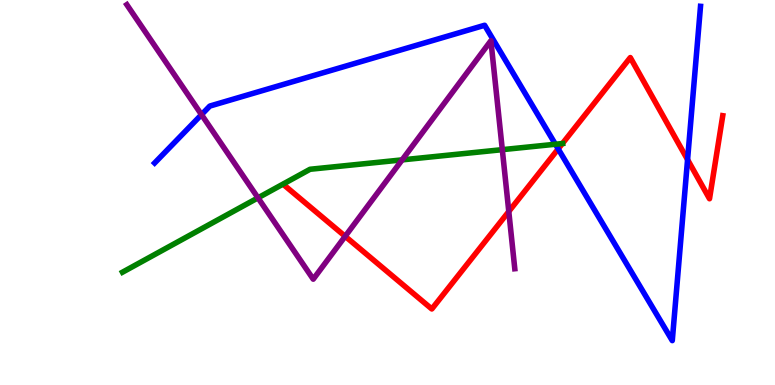[{'lines': ['blue', 'red'], 'intersections': [{'x': 7.2, 'y': 6.13}, {'x': 8.87, 'y': 5.85}]}, {'lines': ['green', 'red'], 'intersections': [{'x': 7.26, 'y': 6.27}]}, {'lines': ['purple', 'red'], 'intersections': [{'x': 4.45, 'y': 3.86}, {'x': 6.56, 'y': 4.51}]}, {'lines': ['blue', 'green'], 'intersections': [{'x': 7.17, 'y': 6.25}]}, {'lines': ['blue', 'purple'], 'intersections': [{'x': 2.6, 'y': 7.02}]}, {'lines': ['green', 'purple'], 'intersections': [{'x': 3.33, 'y': 4.86}, {'x': 5.19, 'y': 5.85}, {'x': 6.48, 'y': 6.11}]}]